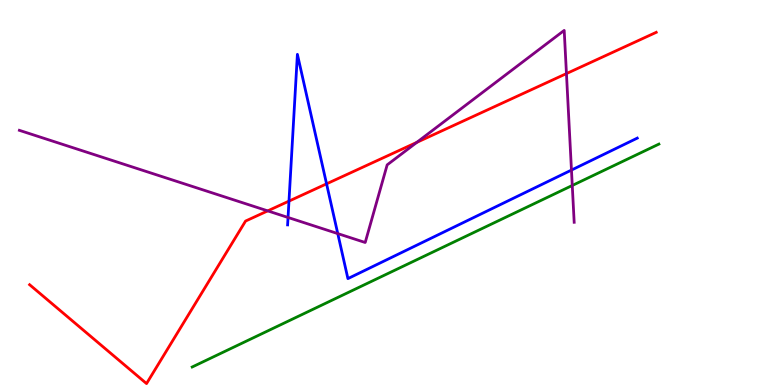[{'lines': ['blue', 'red'], 'intersections': [{'x': 3.73, 'y': 4.78}, {'x': 4.21, 'y': 5.23}]}, {'lines': ['green', 'red'], 'intersections': []}, {'lines': ['purple', 'red'], 'intersections': [{'x': 3.45, 'y': 4.52}, {'x': 5.38, 'y': 6.3}, {'x': 7.31, 'y': 8.09}]}, {'lines': ['blue', 'green'], 'intersections': []}, {'lines': ['blue', 'purple'], 'intersections': [{'x': 3.72, 'y': 4.35}, {'x': 4.36, 'y': 3.93}, {'x': 7.37, 'y': 5.58}]}, {'lines': ['green', 'purple'], 'intersections': [{'x': 7.38, 'y': 5.18}]}]